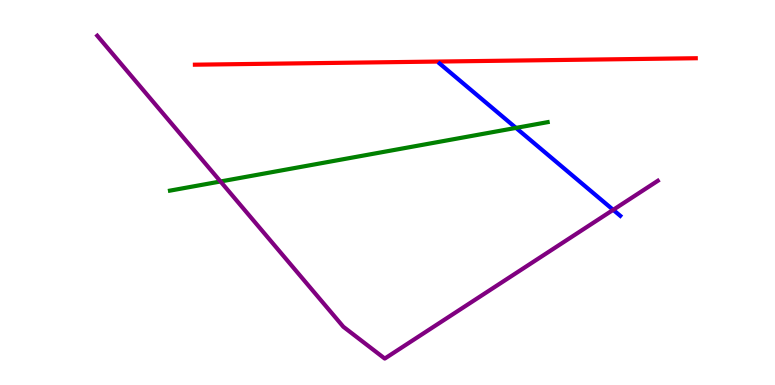[{'lines': ['blue', 'red'], 'intersections': []}, {'lines': ['green', 'red'], 'intersections': []}, {'lines': ['purple', 'red'], 'intersections': []}, {'lines': ['blue', 'green'], 'intersections': [{'x': 6.66, 'y': 6.68}]}, {'lines': ['blue', 'purple'], 'intersections': [{'x': 7.91, 'y': 4.55}]}, {'lines': ['green', 'purple'], 'intersections': [{'x': 2.85, 'y': 5.29}]}]